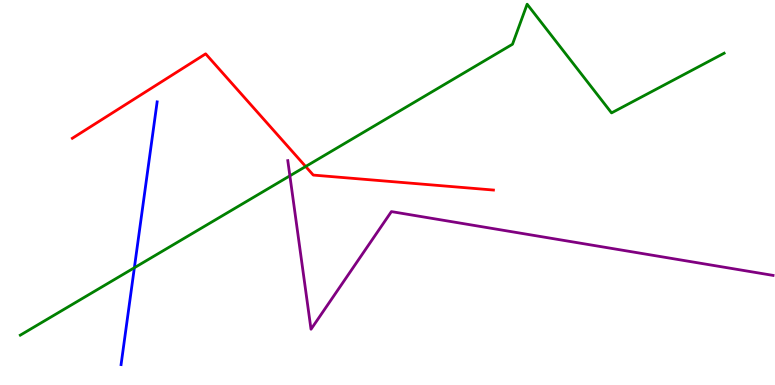[{'lines': ['blue', 'red'], 'intersections': []}, {'lines': ['green', 'red'], 'intersections': [{'x': 3.94, 'y': 5.68}]}, {'lines': ['purple', 'red'], 'intersections': []}, {'lines': ['blue', 'green'], 'intersections': [{'x': 1.73, 'y': 3.05}]}, {'lines': ['blue', 'purple'], 'intersections': []}, {'lines': ['green', 'purple'], 'intersections': [{'x': 3.74, 'y': 5.43}]}]